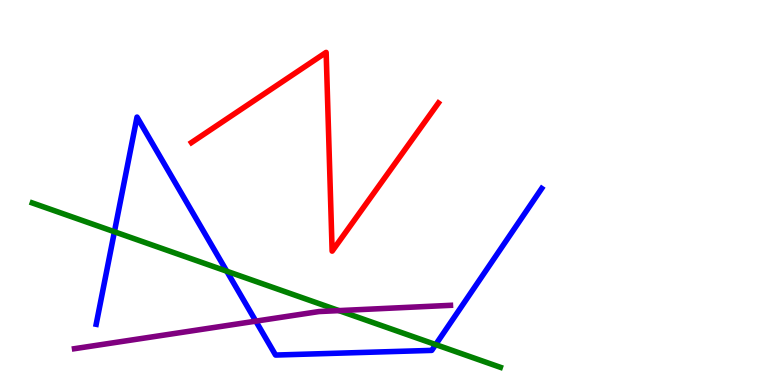[{'lines': ['blue', 'red'], 'intersections': []}, {'lines': ['green', 'red'], 'intersections': []}, {'lines': ['purple', 'red'], 'intersections': []}, {'lines': ['blue', 'green'], 'intersections': [{'x': 1.48, 'y': 3.98}, {'x': 2.93, 'y': 2.96}, {'x': 5.62, 'y': 1.05}]}, {'lines': ['blue', 'purple'], 'intersections': [{'x': 3.3, 'y': 1.66}]}, {'lines': ['green', 'purple'], 'intersections': [{'x': 4.37, 'y': 1.93}]}]